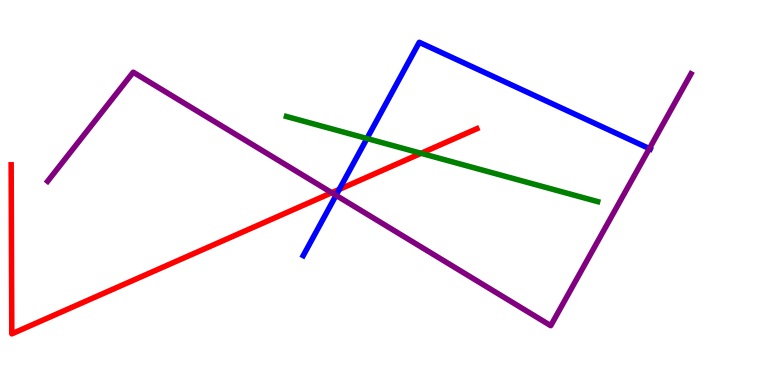[{'lines': ['blue', 'red'], 'intersections': [{'x': 4.38, 'y': 5.08}]}, {'lines': ['green', 'red'], 'intersections': [{'x': 5.43, 'y': 6.02}]}, {'lines': ['purple', 'red'], 'intersections': [{'x': 4.28, 'y': 4.99}]}, {'lines': ['blue', 'green'], 'intersections': [{'x': 4.73, 'y': 6.4}]}, {'lines': ['blue', 'purple'], 'intersections': [{'x': 4.34, 'y': 4.93}, {'x': 8.38, 'y': 6.14}]}, {'lines': ['green', 'purple'], 'intersections': []}]